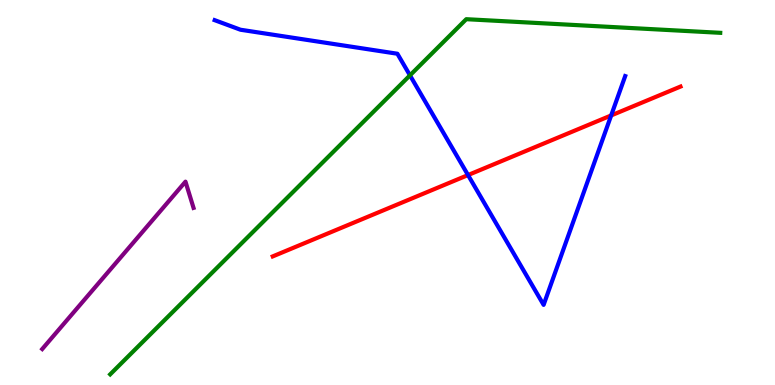[{'lines': ['blue', 'red'], 'intersections': [{'x': 6.04, 'y': 5.45}, {'x': 7.89, 'y': 7.0}]}, {'lines': ['green', 'red'], 'intersections': []}, {'lines': ['purple', 'red'], 'intersections': []}, {'lines': ['blue', 'green'], 'intersections': [{'x': 5.29, 'y': 8.04}]}, {'lines': ['blue', 'purple'], 'intersections': []}, {'lines': ['green', 'purple'], 'intersections': []}]